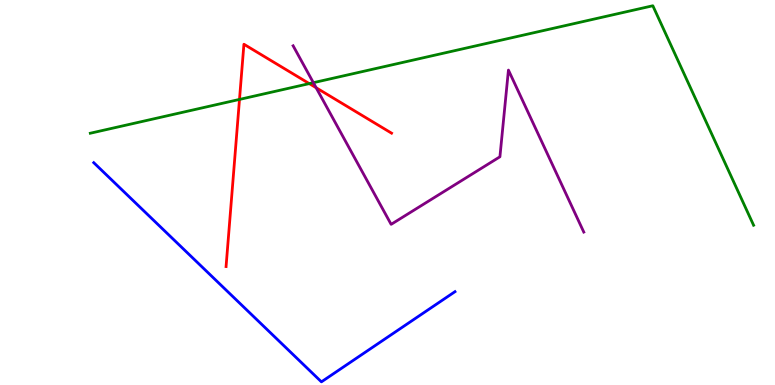[{'lines': ['blue', 'red'], 'intersections': []}, {'lines': ['green', 'red'], 'intersections': [{'x': 3.09, 'y': 7.42}, {'x': 3.99, 'y': 7.83}]}, {'lines': ['purple', 'red'], 'intersections': [{'x': 4.08, 'y': 7.72}]}, {'lines': ['blue', 'green'], 'intersections': []}, {'lines': ['blue', 'purple'], 'intersections': []}, {'lines': ['green', 'purple'], 'intersections': [{'x': 4.04, 'y': 7.85}]}]